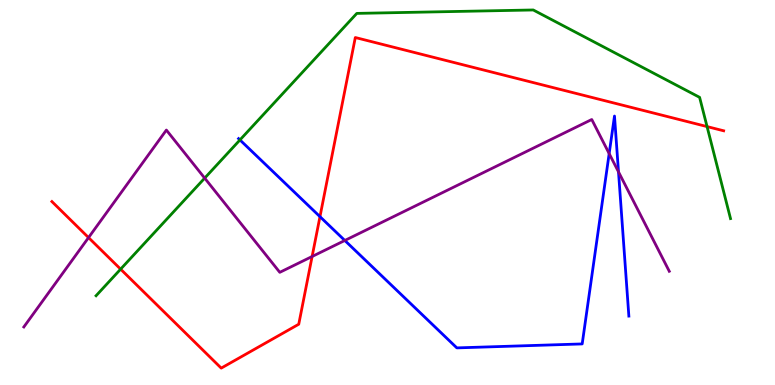[{'lines': ['blue', 'red'], 'intersections': [{'x': 4.13, 'y': 4.37}]}, {'lines': ['green', 'red'], 'intersections': [{'x': 1.56, 'y': 3.01}, {'x': 9.12, 'y': 6.71}]}, {'lines': ['purple', 'red'], 'intersections': [{'x': 1.14, 'y': 3.83}, {'x': 4.03, 'y': 3.34}]}, {'lines': ['blue', 'green'], 'intersections': [{'x': 3.1, 'y': 6.37}]}, {'lines': ['blue', 'purple'], 'intersections': [{'x': 4.45, 'y': 3.75}, {'x': 7.86, 'y': 6.01}, {'x': 7.98, 'y': 5.54}]}, {'lines': ['green', 'purple'], 'intersections': [{'x': 2.64, 'y': 5.37}]}]